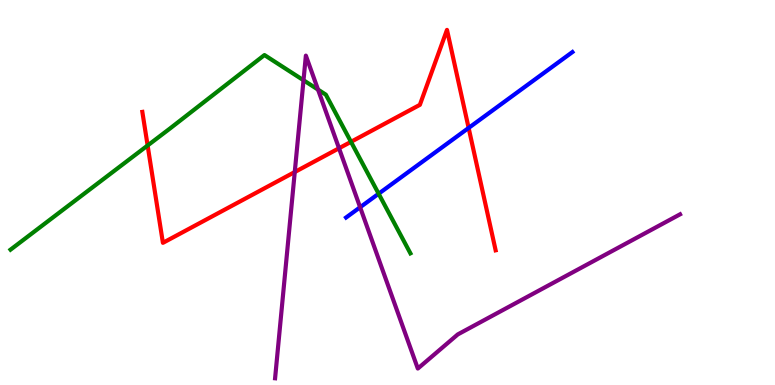[{'lines': ['blue', 'red'], 'intersections': [{'x': 6.05, 'y': 6.68}]}, {'lines': ['green', 'red'], 'intersections': [{'x': 1.9, 'y': 6.22}, {'x': 4.53, 'y': 6.32}]}, {'lines': ['purple', 'red'], 'intersections': [{'x': 3.8, 'y': 5.53}, {'x': 4.37, 'y': 6.15}]}, {'lines': ['blue', 'green'], 'intersections': [{'x': 4.89, 'y': 4.97}]}, {'lines': ['blue', 'purple'], 'intersections': [{'x': 4.65, 'y': 4.62}]}, {'lines': ['green', 'purple'], 'intersections': [{'x': 3.92, 'y': 7.92}, {'x': 4.1, 'y': 7.67}]}]